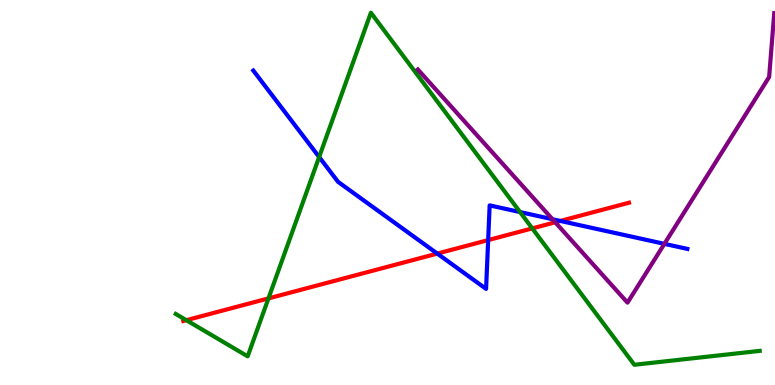[{'lines': ['blue', 'red'], 'intersections': [{'x': 5.64, 'y': 3.41}, {'x': 6.3, 'y': 3.76}, {'x': 7.23, 'y': 4.26}]}, {'lines': ['green', 'red'], 'intersections': [{'x': 2.4, 'y': 1.68}, {'x': 3.46, 'y': 2.25}, {'x': 6.87, 'y': 4.07}]}, {'lines': ['purple', 'red'], 'intersections': [{'x': 7.16, 'y': 4.23}]}, {'lines': ['blue', 'green'], 'intersections': [{'x': 4.12, 'y': 5.92}, {'x': 6.71, 'y': 4.49}]}, {'lines': ['blue', 'purple'], 'intersections': [{'x': 7.13, 'y': 4.31}, {'x': 8.57, 'y': 3.67}]}, {'lines': ['green', 'purple'], 'intersections': []}]